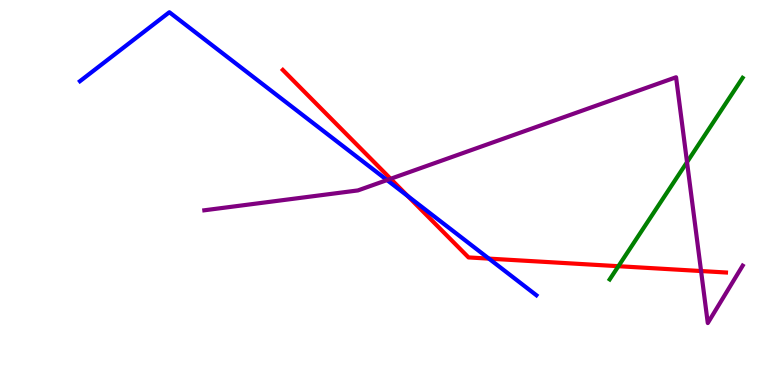[{'lines': ['blue', 'red'], 'intersections': [{'x': 5.26, 'y': 4.91}, {'x': 6.31, 'y': 3.28}]}, {'lines': ['green', 'red'], 'intersections': [{'x': 7.98, 'y': 3.09}]}, {'lines': ['purple', 'red'], 'intersections': [{'x': 5.04, 'y': 5.36}, {'x': 9.05, 'y': 2.96}]}, {'lines': ['blue', 'green'], 'intersections': []}, {'lines': ['blue', 'purple'], 'intersections': [{'x': 4.99, 'y': 5.32}]}, {'lines': ['green', 'purple'], 'intersections': [{'x': 8.86, 'y': 5.79}]}]